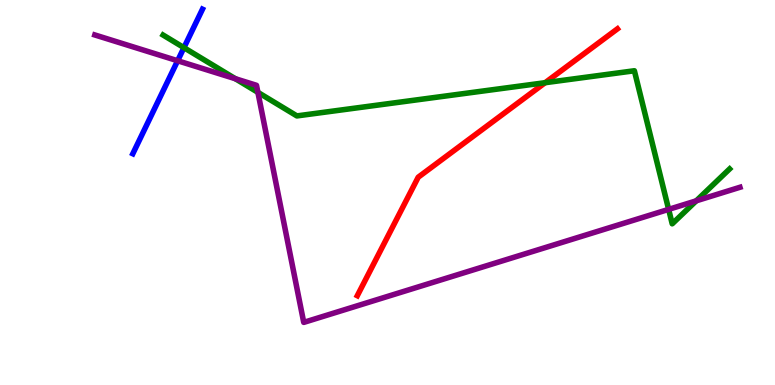[{'lines': ['blue', 'red'], 'intersections': []}, {'lines': ['green', 'red'], 'intersections': [{'x': 7.03, 'y': 7.85}]}, {'lines': ['purple', 'red'], 'intersections': []}, {'lines': ['blue', 'green'], 'intersections': [{'x': 2.37, 'y': 8.76}]}, {'lines': ['blue', 'purple'], 'intersections': [{'x': 2.29, 'y': 8.42}]}, {'lines': ['green', 'purple'], 'intersections': [{'x': 3.04, 'y': 7.96}, {'x': 3.33, 'y': 7.6}, {'x': 8.63, 'y': 4.56}, {'x': 8.98, 'y': 4.78}]}]